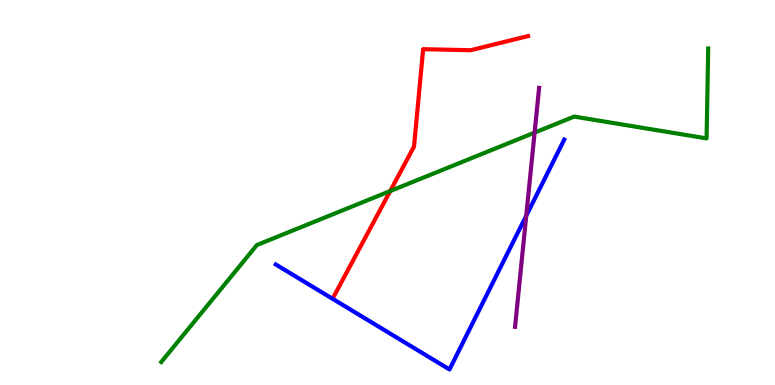[{'lines': ['blue', 'red'], 'intersections': []}, {'lines': ['green', 'red'], 'intersections': [{'x': 5.03, 'y': 5.04}]}, {'lines': ['purple', 'red'], 'intersections': []}, {'lines': ['blue', 'green'], 'intersections': []}, {'lines': ['blue', 'purple'], 'intersections': [{'x': 6.79, 'y': 4.4}]}, {'lines': ['green', 'purple'], 'intersections': [{'x': 6.9, 'y': 6.56}]}]